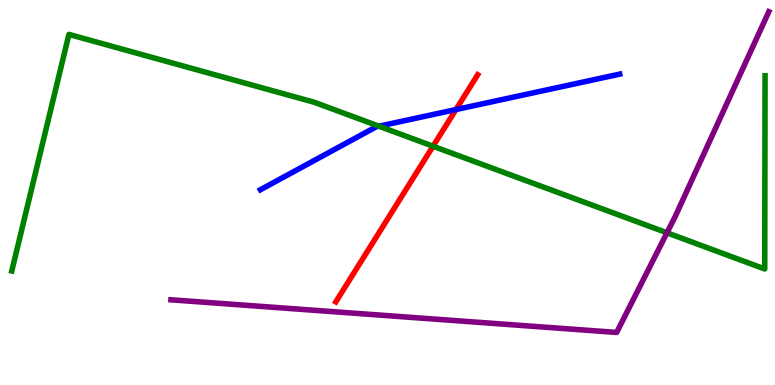[{'lines': ['blue', 'red'], 'intersections': [{'x': 5.88, 'y': 7.15}]}, {'lines': ['green', 'red'], 'intersections': [{'x': 5.59, 'y': 6.2}]}, {'lines': ['purple', 'red'], 'intersections': []}, {'lines': ['blue', 'green'], 'intersections': [{'x': 4.89, 'y': 6.72}]}, {'lines': ['blue', 'purple'], 'intersections': []}, {'lines': ['green', 'purple'], 'intersections': [{'x': 8.61, 'y': 3.95}]}]